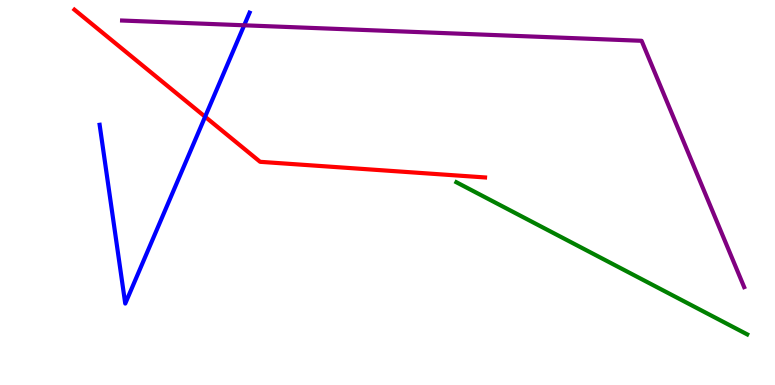[{'lines': ['blue', 'red'], 'intersections': [{'x': 2.65, 'y': 6.97}]}, {'lines': ['green', 'red'], 'intersections': []}, {'lines': ['purple', 'red'], 'intersections': []}, {'lines': ['blue', 'green'], 'intersections': []}, {'lines': ['blue', 'purple'], 'intersections': [{'x': 3.15, 'y': 9.34}]}, {'lines': ['green', 'purple'], 'intersections': []}]